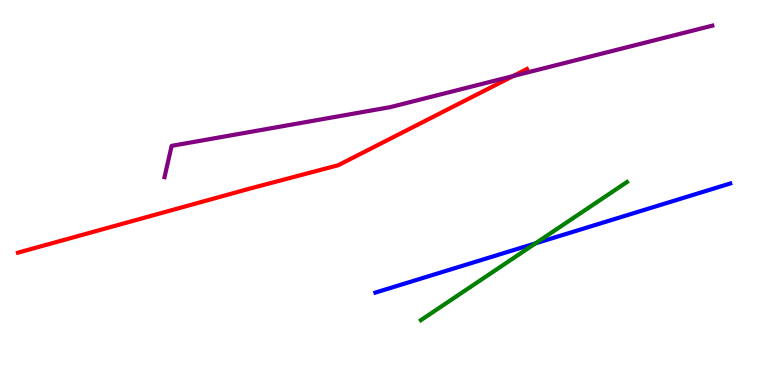[{'lines': ['blue', 'red'], 'intersections': []}, {'lines': ['green', 'red'], 'intersections': []}, {'lines': ['purple', 'red'], 'intersections': [{'x': 6.62, 'y': 8.02}]}, {'lines': ['blue', 'green'], 'intersections': [{'x': 6.91, 'y': 3.68}]}, {'lines': ['blue', 'purple'], 'intersections': []}, {'lines': ['green', 'purple'], 'intersections': []}]